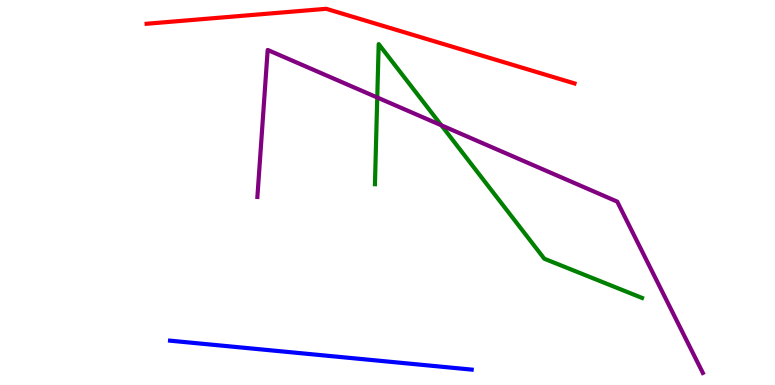[{'lines': ['blue', 'red'], 'intersections': []}, {'lines': ['green', 'red'], 'intersections': []}, {'lines': ['purple', 'red'], 'intersections': []}, {'lines': ['blue', 'green'], 'intersections': []}, {'lines': ['blue', 'purple'], 'intersections': []}, {'lines': ['green', 'purple'], 'intersections': [{'x': 4.87, 'y': 7.47}, {'x': 5.69, 'y': 6.75}]}]